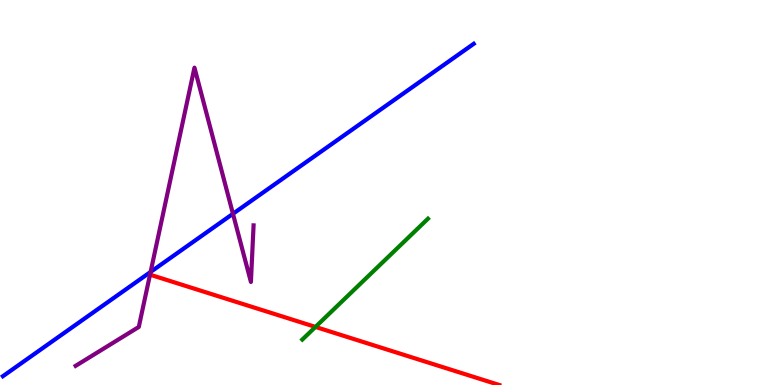[{'lines': ['blue', 'red'], 'intersections': []}, {'lines': ['green', 'red'], 'intersections': [{'x': 4.07, 'y': 1.51}]}, {'lines': ['purple', 'red'], 'intersections': []}, {'lines': ['blue', 'green'], 'intersections': []}, {'lines': ['blue', 'purple'], 'intersections': [{'x': 1.94, 'y': 2.94}, {'x': 3.01, 'y': 4.45}]}, {'lines': ['green', 'purple'], 'intersections': []}]